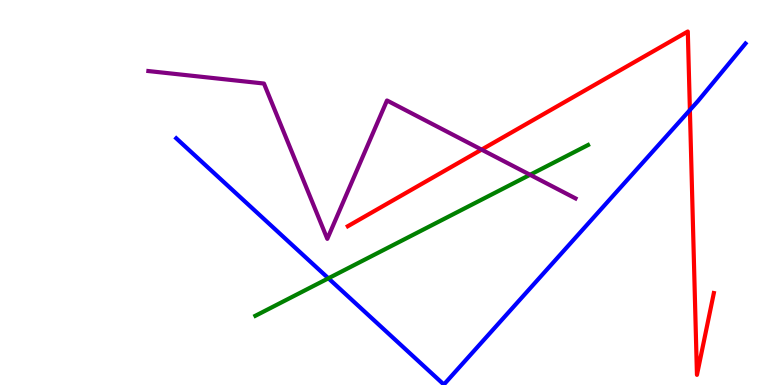[{'lines': ['blue', 'red'], 'intersections': [{'x': 8.9, 'y': 7.14}]}, {'lines': ['green', 'red'], 'intersections': []}, {'lines': ['purple', 'red'], 'intersections': [{'x': 6.21, 'y': 6.11}]}, {'lines': ['blue', 'green'], 'intersections': [{'x': 4.24, 'y': 2.77}]}, {'lines': ['blue', 'purple'], 'intersections': []}, {'lines': ['green', 'purple'], 'intersections': [{'x': 6.84, 'y': 5.46}]}]